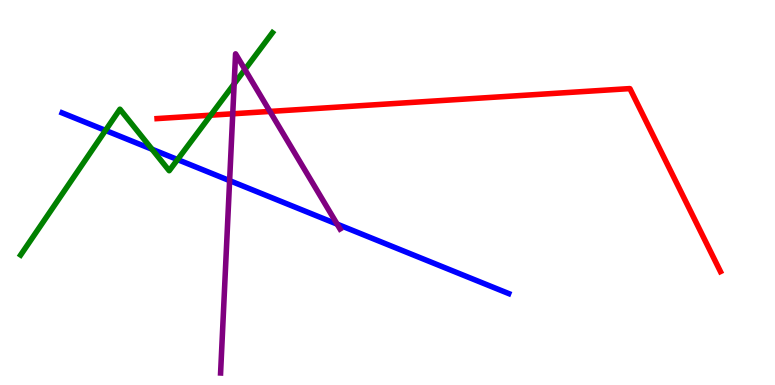[{'lines': ['blue', 'red'], 'intersections': []}, {'lines': ['green', 'red'], 'intersections': [{'x': 2.72, 'y': 7.01}]}, {'lines': ['purple', 'red'], 'intersections': [{'x': 3.0, 'y': 7.04}, {'x': 3.48, 'y': 7.11}]}, {'lines': ['blue', 'green'], 'intersections': [{'x': 1.36, 'y': 6.61}, {'x': 1.96, 'y': 6.12}, {'x': 2.29, 'y': 5.86}]}, {'lines': ['blue', 'purple'], 'intersections': [{'x': 2.96, 'y': 5.31}, {'x': 4.35, 'y': 4.18}]}, {'lines': ['green', 'purple'], 'intersections': [{'x': 3.02, 'y': 7.82}, {'x': 3.16, 'y': 8.19}]}]